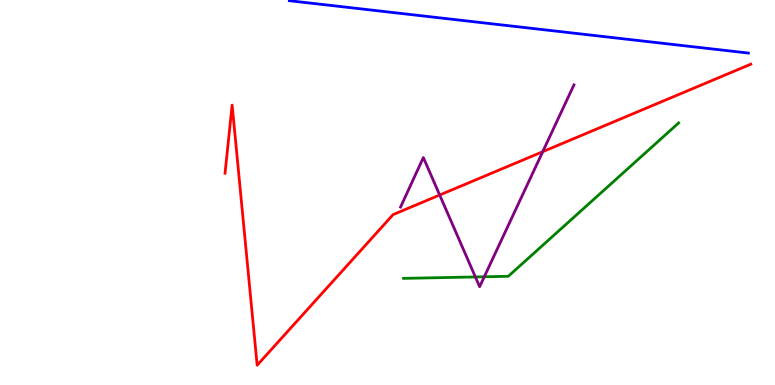[{'lines': ['blue', 'red'], 'intersections': []}, {'lines': ['green', 'red'], 'intersections': []}, {'lines': ['purple', 'red'], 'intersections': [{'x': 5.67, 'y': 4.93}, {'x': 7.0, 'y': 6.06}]}, {'lines': ['blue', 'green'], 'intersections': []}, {'lines': ['blue', 'purple'], 'intersections': []}, {'lines': ['green', 'purple'], 'intersections': [{'x': 6.13, 'y': 2.81}, {'x': 6.25, 'y': 2.81}]}]